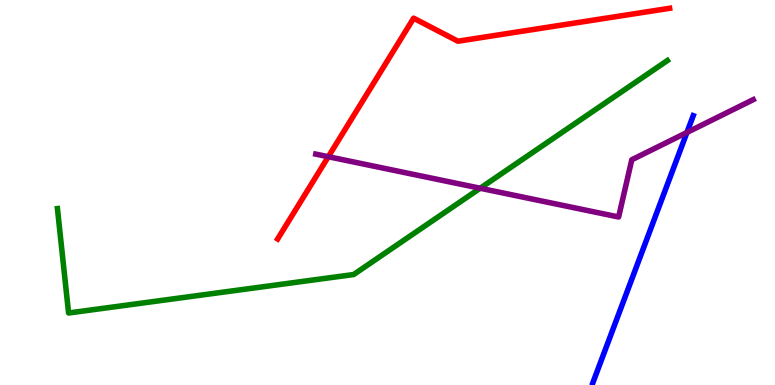[{'lines': ['blue', 'red'], 'intersections': []}, {'lines': ['green', 'red'], 'intersections': []}, {'lines': ['purple', 'red'], 'intersections': [{'x': 4.24, 'y': 5.93}]}, {'lines': ['blue', 'green'], 'intersections': []}, {'lines': ['blue', 'purple'], 'intersections': [{'x': 8.86, 'y': 6.56}]}, {'lines': ['green', 'purple'], 'intersections': [{'x': 6.2, 'y': 5.11}]}]